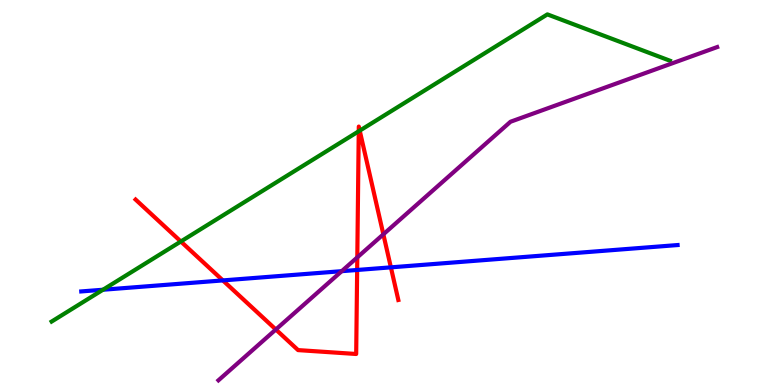[{'lines': ['blue', 'red'], 'intersections': [{'x': 2.88, 'y': 2.72}, {'x': 4.61, 'y': 2.99}, {'x': 5.04, 'y': 3.06}]}, {'lines': ['green', 'red'], 'intersections': [{'x': 2.33, 'y': 3.73}, {'x': 4.63, 'y': 6.59}, {'x': 4.64, 'y': 6.61}]}, {'lines': ['purple', 'red'], 'intersections': [{'x': 3.56, 'y': 1.44}, {'x': 4.61, 'y': 3.31}, {'x': 4.95, 'y': 3.91}]}, {'lines': ['blue', 'green'], 'intersections': [{'x': 1.33, 'y': 2.47}]}, {'lines': ['blue', 'purple'], 'intersections': [{'x': 4.41, 'y': 2.96}]}, {'lines': ['green', 'purple'], 'intersections': []}]